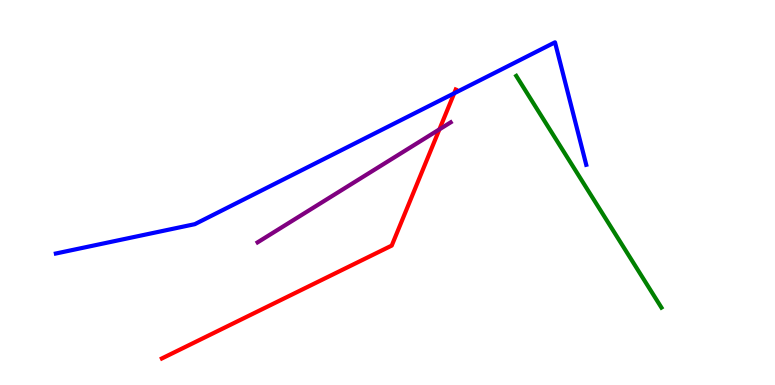[{'lines': ['blue', 'red'], 'intersections': [{'x': 5.86, 'y': 7.58}]}, {'lines': ['green', 'red'], 'intersections': []}, {'lines': ['purple', 'red'], 'intersections': [{'x': 5.67, 'y': 6.64}]}, {'lines': ['blue', 'green'], 'intersections': []}, {'lines': ['blue', 'purple'], 'intersections': []}, {'lines': ['green', 'purple'], 'intersections': []}]